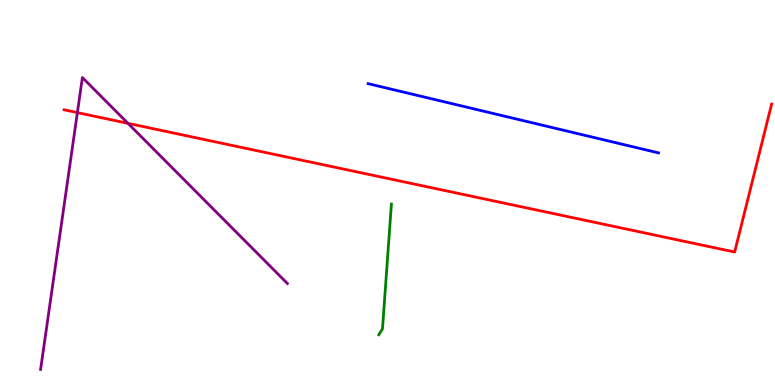[{'lines': ['blue', 'red'], 'intersections': []}, {'lines': ['green', 'red'], 'intersections': []}, {'lines': ['purple', 'red'], 'intersections': [{'x': 0.998, 'y': 7.07}, {'x': 1.65, 'y': 6.8}]}, {'lines': ['blue', 'green'], 'intersections': []}, {'lines': ['blue', 'purple'], 'intersections': []}, {'lines': ['green', 'purple'], 'intersections': []}]